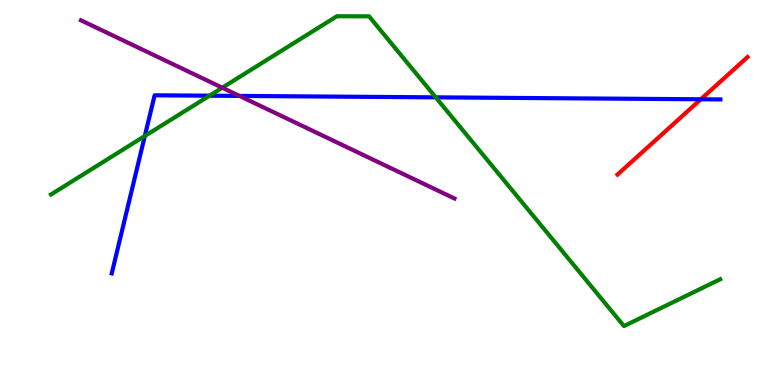[{'lines': ['blue', 'red'], 'intersections': [{'x': 9.04, 'y': 7.42}]}, {'lines': ['green', 'red'], 'intersections': []}, {'lines': ['purple', 'red'], 'intersections': []}, {'lines': ['blue', 'green'], 'intersections': [{'x': 1.87, 'y': 6.47}, {'x': 2.7, 'y': 7.51}, {'x': 5.62, 'y': 7.47}]}, {'lines': ['blue', 'purple'], 'intersections': [{'x': 3.09, 'y': 7.51}]}, {'lines': ['green', 'purple'], 'intersections': [{'x': 2.87, 'y': 7.72}]}]